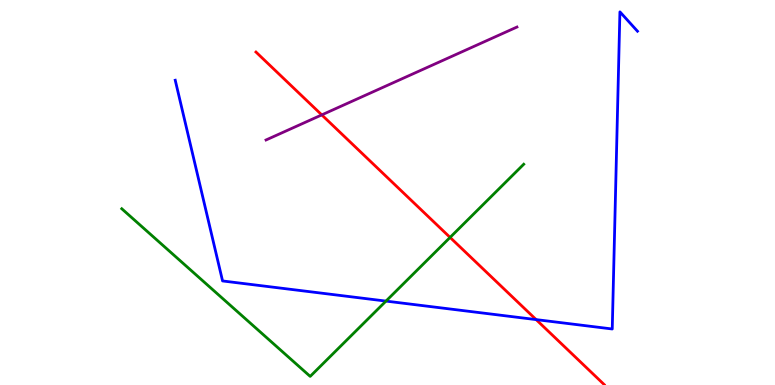[{'lines': ['blue', 'red'], 'intersections': [{'x': 6.92, 'y': 1.7}]}, {'lines': ['green', 'red'], 'intersections': [{'x': 5.81, 'y': 3.83}]}, {'lines': ['purple', 'red'], 'intersections': [{'x': 4.15, 'y': 7.02}]}, {'lines': ['blue', 'green'], 'intersections': [{'x': 4.98, 'y': 2.18}]}, {'lines': ['blue', 'purple'], 'intersections': []}, {'lines': ['green', 'purple'], 'intersections': []}]